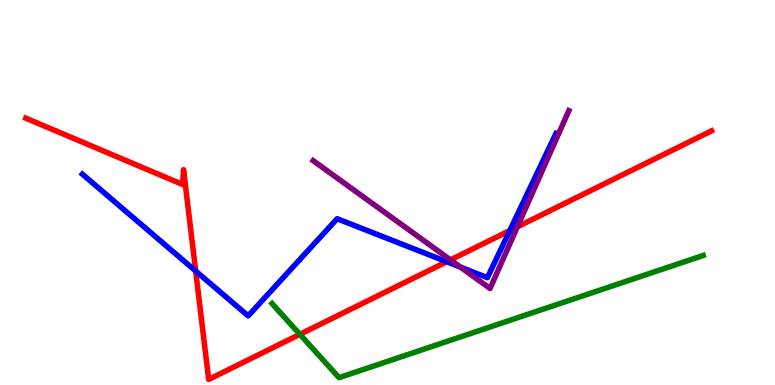[{'lines': ['blue', 'red'], 'intersections': [{'x': 2.53, 'y': 2.96}, {'x': 5.76, 'y': 3.2}, {'x': 6.58, 'y': 4.01}]}, {'lines': ['green', 'red'], 'intersections': [{'x': 3.87, 'y': 1.32}]}, {'lines': ['purple', 'red'], 'intersections': [{'x': 5.81, 'y': 3.25}, {'x': 6.68, 'y': 4.11}]}, {'lines': ['blue', 'green'], 'intersections': []}, {'lines': ['blue', 'purple'], 'intersections': [{'x': 5.94, 'y': 3.06}]}, {'lines': ['green', 'purple'], 'intersections': []}]